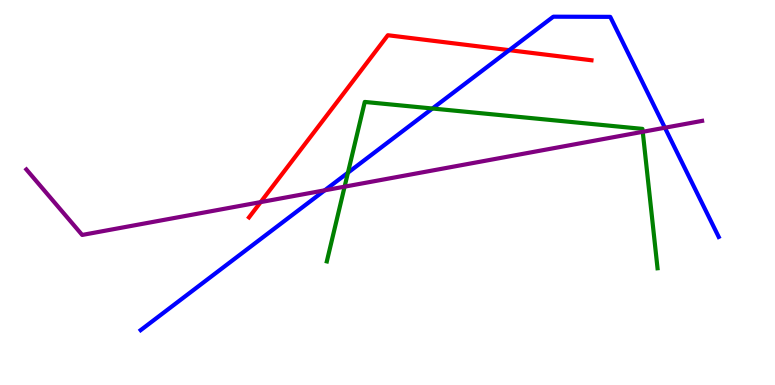[{'lines': ['blue', 'red'], 'intersections': [{'x': 6.57, 'y': 8.7}]}, {'lines': ['green', 'red'], 'intersections': []}, {'lines': ['purple', 'red'], 'intersections': [{'x': 3.36, 'y': 4.75}]}, {'lines': ['blue', 'green'], 'intersections': [{'x': 4.49, 'y': 5.51}, {'x': 5.58, 'y': 7.18}]}, {'lines': ['blue', 'purple'], 'intersections': [{'x': 4.19, 'y': 5.06}, {'x': 8.58, 'y': 6.68}]}, {'lines': ['green', 'purple'], 'intersections': [{'x': 4.45, 'y': 5.15}, {'x': 8.29, 'y': 6.58}]}]